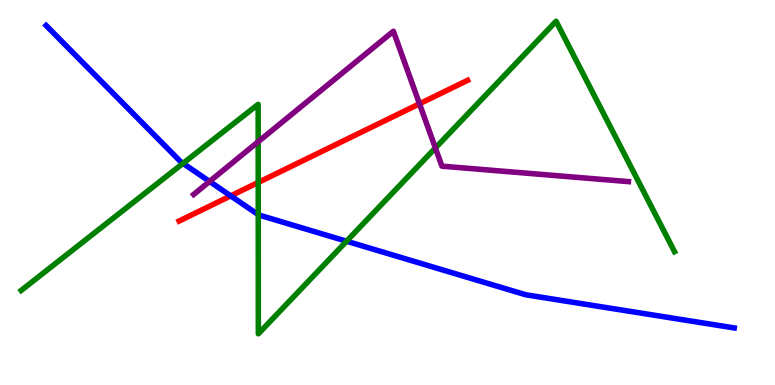[{'lines': ['blue', 'red'], 'intersections': [{'x': 2.98, 'y': 4.91}]}, {'lines': ['green', 'red'], 'intersections': [{'x': 3.33, 'y': 5.26}]}, {'lines': ['purple', 'red'], 'intersections': [{'x': 5.41, 'y': 7.3}]}, {'lines': ['blue', 'green'], 'intersections': [{'x': 2.36, 'y': 5.76}, {'x': 3.33, 'y': 4.43}, {'x': 4.47, 'y': 3.73}]}, {'lines': ['blue', 'purple'], 'intersections': [{'x': 2.7, 'y': 5.29}]}, {'lines': ['green', 'purple'], 'intersections': [{'x': 3.33, 'y': 6.32}, {'x': 5.62, 'y': 6.16}]}]